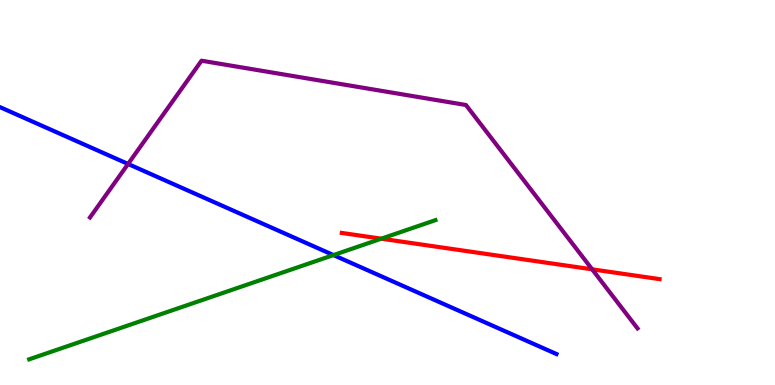[{'lines': ['blue', 'red'], 'intersections': []}, {'lines': ['green', 'red'], 'intersections': [{'x': 4.92, 'y': 3.8}]}, {'lines': ['purple', 'red'], 'intersections': [{'x': 7.64, 'y': 3.0}]}, {'lines': ['blue', 'green'], 'intersections': [{'x': 4.3, 'y': 3.37}]}, {'lines': ['blue', 'purple'], 'intersections': [{'x': 1.65, 'y': 5.74}]}, {'lines': ['green', 'purple'], 'intersections': []}]